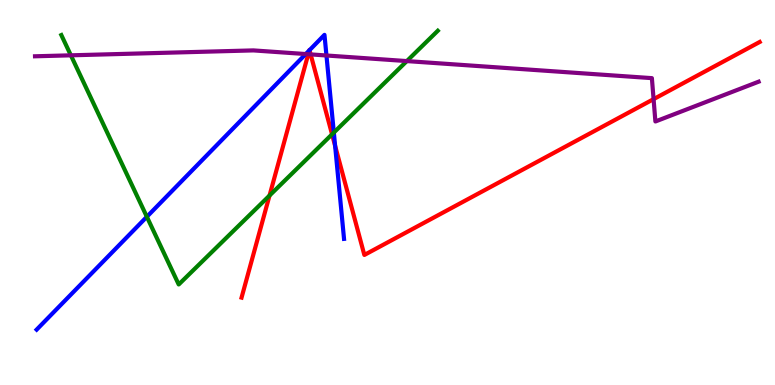[{'lines': ['blue', 'red'], 'intersections': [{'x': 3.99, 'y': 8.69}, {'x': 3.99, 'y': 8.7}, {'x': 4.32, 'y': 6.21}]}, {'lines': ['green', 'red'], 'intersections': [{'x': 3.48, 'y': 4.92}, {'x': 4.28, 'y': 6.51}]}, {'lines': ['purple', 'red'], 'intersections': [{'x': 3.98, 'y': 8.59}, {'x': 4.01, 'y': 8.59}, {'x': 8.43, 'y': 7.42}]}, {'lines': ['blue', 'green'], 'intersections': [{'x': 1.89, 'y': 4.37}, {'x': 4.31, 'y': 6.56}]}, {'lines': ['blue', 'purple'], 'intersections': [{'x': 3.94, 'y': 8.6}, {'x': 4.21, 'y': 8.56}]}, {'lines': ['green', 'purple'], 'intersections': [{'x': 0.915, 'y': 8.56}, {'x': 5.25, 'y': 8.41}]}]